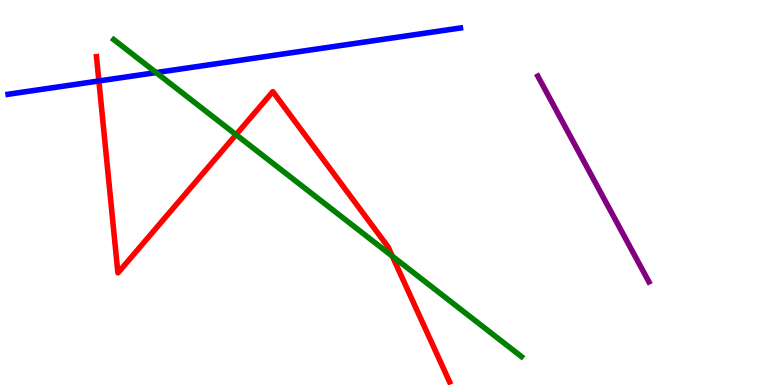[{'lines': ['blue', 'red'], 'intersections': [{'x': 1.28, 'y': 7.9}]}, {'lines': ['green', 'red'], 'intersections': [{'x': 3.05, 'y': 6.5}, {'x': 5.06, 'y': 3.35}]}, {'lines': ['purple', 'red'], 'intersections': []}, {'lines': ['blue', 'green'], 'intersections': [{'x': 2.02, 'y': 8.11}]}, {'lines': ['blue', 'purple'], 'intersections': []}, {'lines': ['green', 'purple'], 'intersections': []}]